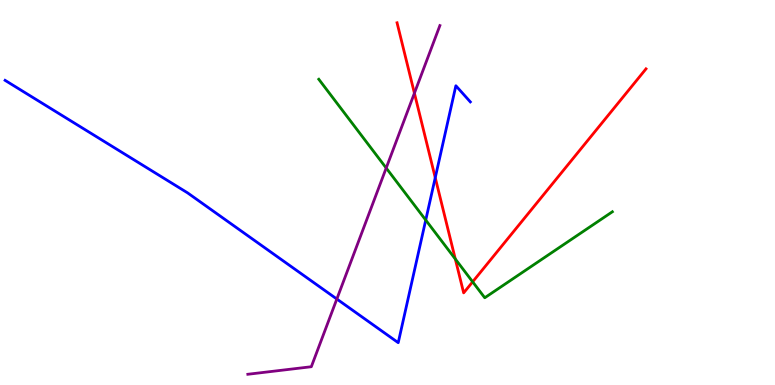[{'lines': ['blue', 'red'], 'intersections': [{'x': 5.62, 'y': 5.39}]}, {'lines': ['green', 'red'], 'intersections': [{'x': 5.87, 'y': 3.27}, {'x': 6.1, 'y': 2.68}]}, {'lines': ['purple', 'red'], 'intersections': [{'x': 5.35, 'y': 7.58}]}, {'lines': ['blue', 'green'], 'intersections': [{'x': 5.49, 'y': 4.28}]}, {'lines': ['blue', 'purple'], 'intersections': [{'x': 4.35, 'y': 2.23}]}, {'lines': ['green', 'purple'], 'intersections': [{'x': 4.98, 'y': 5.64}]}]